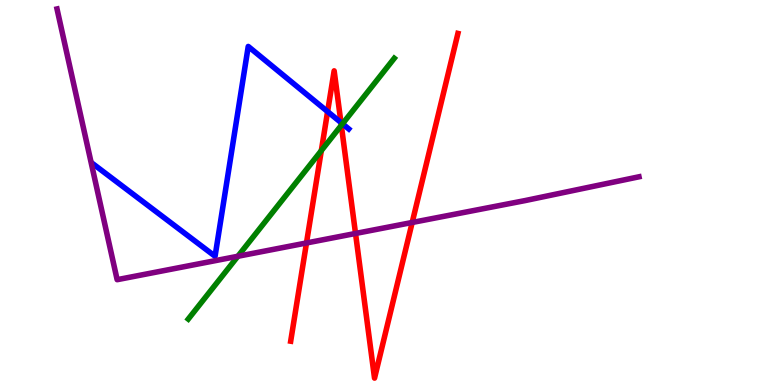[{'lines': ['blue', 'red'], 'intersections': [{'x': 4.23, 'y': 7.1}, {'x': 4.4, 'y': 6.82}]}, {'lines': ['green', 'red'], 'intersections': [{'x': 4.15, 'y': 6.09}, {'x': 4.4, 'y': 6.74}]}, {'lines': ['purple', 'red'], 'intersections': [{'x': 3.95, 'y': 3.69}, {'x': 4.59, 'y': 3.94}, {'x': 5.32, 'y': 4.22}]}, {'lines': ['blue', 'green'], 'intersections': [{'x': 4.42, 'y': 6.78}]}, {'lines': ['blue', 'purple'], 'intersections': []}, {'lines': ['green', 'purple'], 'intersections': [{'x': 3.07, 'y': 3.34}]}]